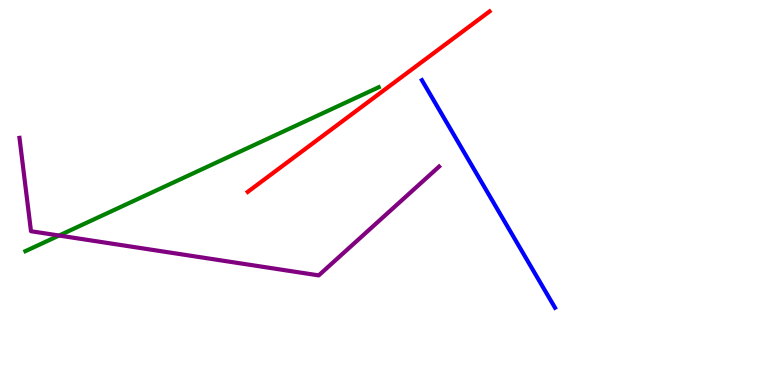[{'lines': ['blue', 'red'], 'intersections': []}, {'lines': ['green', 'red'], 'intersections': []}, {'lines': ['purple', 'red'], 'intersections': []}, {'lines': ['blue', 'green'], 'intersections': []}, {'lines': ['blue', 'purple'], 'intersections': []}, {'lines': ['green', 'purple'], 'intersections': [{'x': 0.762, 'y': 3.88}]}]